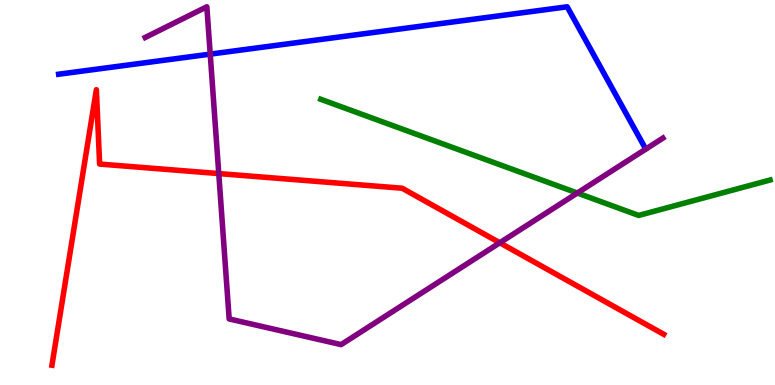[{'lines': ['blue', 'red'], 'intersections': []}, {'lines': ['green', 'red'], 'intersections': []}, {'lines': ['purple', 'red'], 'intersections': [{'x': 2.82, 'y': 5.49}, {'x': 6.45, 'y': 3.69}]}, {'lines': ['blue', 'green'], 'intersections': []}, {'lines': ['blue', 'purple'], 'intersections': [{'x': 2.71, 'y': 8.59}]}, {'lines': ['green', 'purple'], 'intersections': [{'x': 7.45, 'y': 4.99}]}]